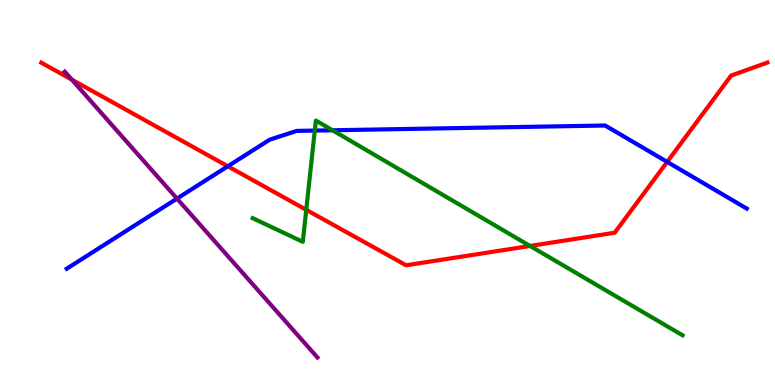[{'lines': ['blue', 'red'], 'intersections': [{'x': 2.94, 'y': 5.68}, {'x': 8.61, 'y': 5.79}]}, {'lines': ['green', 'red'], 'intersections': [{'x': 3.95, 'y': 4.55}, {'x': 6.84, 'y': 3.61}]}, {'lines': ['purple', 'red'], 'intersections': [{'x': 0.926, 'y': 7.93}]}, {'lines': ['blue', 'green'], 'intersections': [{'x': 4.06, 'y': 6.61}, {'x': 4.29, 'y': 6.62}]}, {'lines': ['blue', 'purple'], 'intersections': [{'x': 2.28, 'y': 4.84}]}, {'lines': ['green', 'purple'], 'intersections': []}]